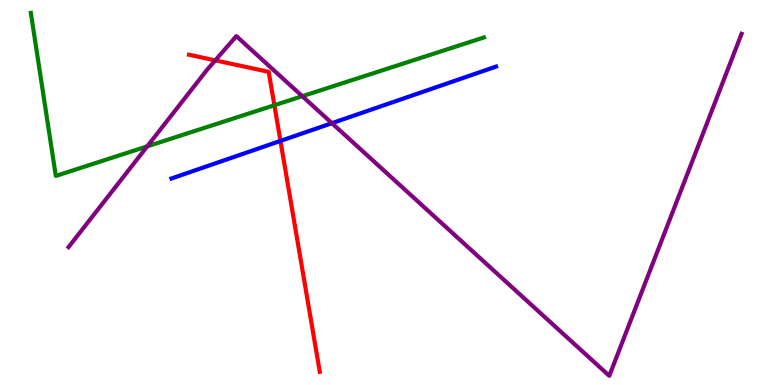[{'lines': ['blue', 'red'], 'intersections': [{'x': 3.62, 'y': 6.34}]}, {'lines': ['green', 'red'], 'intersections': [{'x': 3.54, 'y': 7.27}]}, {'lines': ['purple', 'red'], 'intersections': [{'x': 2.78, 'y': 8.43}]}, {'lines': ['blue', 'green'], 'intersections': []}, {'lines': ['blue', 'purple'], 'intersections': [{'x': 4.28, 'y': 6.8}]}, {'lines': ['green', 'purple'], 'intersections': [{'x': 1.9, 'y': 6.2}, {'x': 3.9, 'y': 7.5}]}]